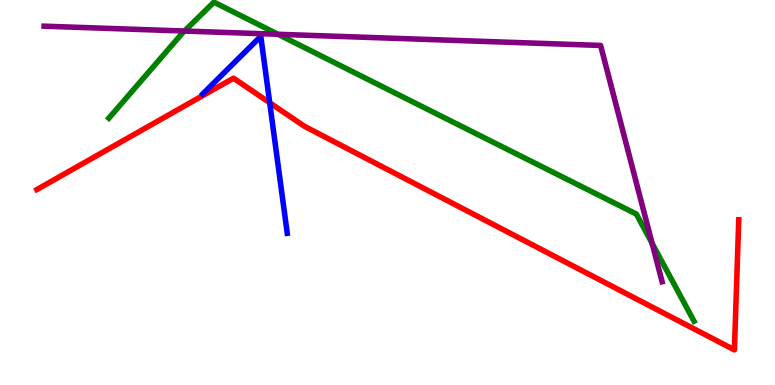[{'lines': ['blue', 'red'], 'intersections': [{'x': 3.48, 'y': 7.33}]}, {'lines': ['green', 'red'], 'intersections': []}, {'lines': ['purple', 'red'], 'intersections': []}, {'lines': ['blue', 'green'], 'intersections': []}, {'lines': ['blue', 'purple'], 'intersections': []}, {'lines': ['green', 'purple'], 'intersections': [{'x': 2.38, 'y': 9.19}, {'x': 3.59, 'y': 9.11}, {'x': 8.41, 'y': 3.68}]}]